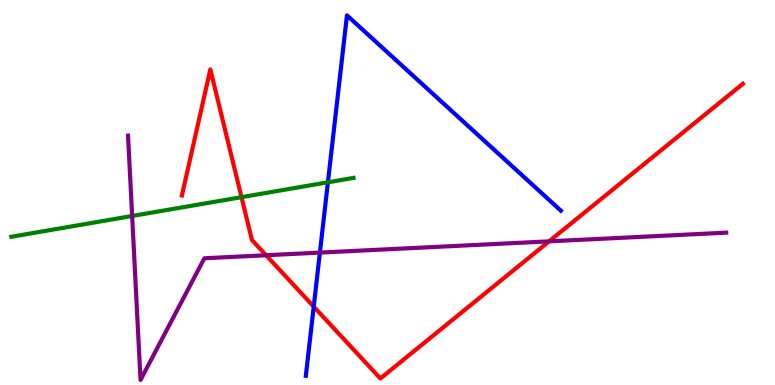[{'lines': ['blue', 'red'], 'intersections': [{'x': 4.05, 'y': 2.04}]}, {'lines': ['green', 'red'], 'intersections': [{'x': 3.12, 'y': 4.88}]}, {'lines': ['purple', 'red'], 'intersections': [{'x': 3.43, 'y': 3.37}, {'x': 7.08, 'y': 3.73}]}, {'lines': ['blue', 'green'], 'intersections': [{'x': 4.23, 'y': 5.27}]}, {'lines': ['blue', 'purple'], 'intersections': [{'x': 4.13, 'y': 3.44}]}, {'lines': ['green', 'purple'], 'intersections': [{'x': 1.71, 'y': 4.39}]}]